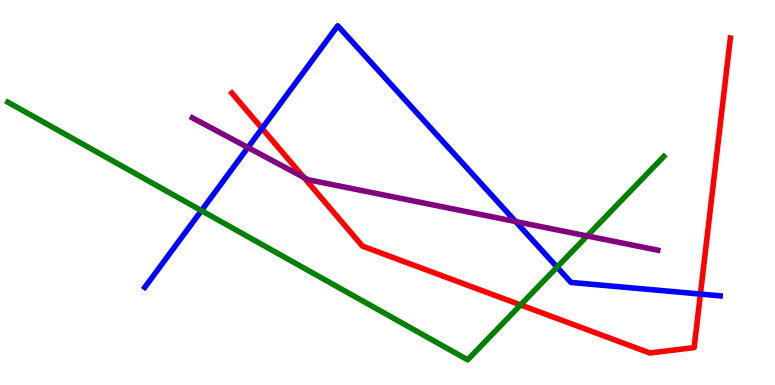[{'lines': ['blue', 'red'], 'intersections': [{'x': 3.38, 'y': 6.66}, {'x': 9.04, 'y': 2.36}]}, {'lines': ['green', 'red'], 'intersections': [{'x': 6.72, 'y': 2.08}]}, {'lines': ['purple', 'red'], 'intersections': [{'x': 3.92, 'y': 5.39}]}, {'lines': ['blue', 'green'], 'intersections': [{'x': 2.6, 'y': 4.53}, {'x': 7.19, 'y': 3.06}]}, {'lines': ['blue', 'purple'], 'intersections': [{'x': 3.2, 'y': 6.17}, {'x': 6.65, 'y': 4.25}]}, {'lines': ['green', 'purple'], 'intersections': [{'x': 7.58, 'y': 3.87}]}]